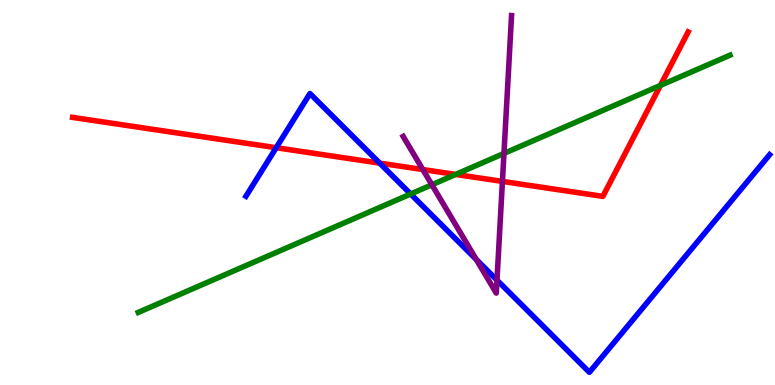[{'lines': ['blue', 'red'], 'intersections': [{'x': 3.56, 'y': 6.16}, {'x': 4.9, 'y': 5.76}]}, {'lines': ['green', 'red'], 'intersections': [{'x': 5.88, 'y': 5.47}, {'x': 8.52, 'y': 7.78}]}, {'lines': ['purple', 'red'], 'intersections': [{'x': 5.46, 'y': 5.6}, {'x': 6.48, 'y': 5.29}]}, {'lines': ['blue', 'green'], 'intersections': [{'x': 5.3, 'y': 4.96}]}, {'lines': ['blue', 'purple'], 'intersections': [{'x': 6.15, 'y': 3.26}, {'x': 6.41, 'y': 2.72}]}, {'lines': ['green', 'purple'], 'intersections': [{'x': 5.57, 'y': 5.2}, {'x': 6.5, 'y': 6.01}]}]